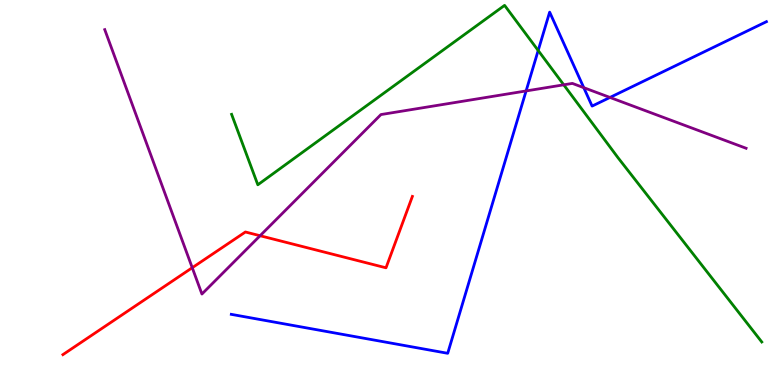[{'lines': ['blue', 'red'], 'intersections': []}, {'lines': ['green', 'red'], 'intersections': []}, {'lines': ['purple', 'red'], 'intersections': [{'x': 2.48, 'y': 3.05}, {'x': 3.36, 'y': 3.88}]}, {'lines': ['blue', 'green'], 'intersections': [{'x': 6.94, 'y': 8.69}]}, {'lines': ['blue', 'purple'], 'intersections': [{'x': 6.79, 'y': 7.64}, {'x': 7.53, 'y': 7.72}, {'x': 7.87, 'y': 7.47}]}, {'lines': ['green', 'purple'], 'intersections': [{'x': 7.27, 'y': 7.8}]}]